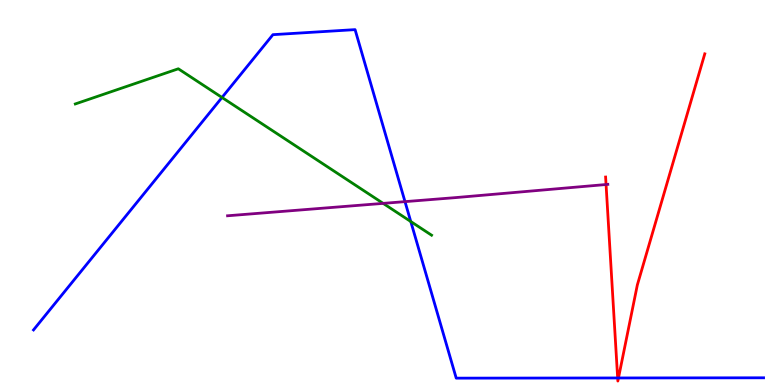[{'lines': ['blue', 'red'], 'intersections': [{'x': 7.97, 'y': 0.183}, {'x': 7.98, 'y': 0.183}]}, {'lines': ['green', 'red'], 'intersections': []}, {'lines': ['purple', 'red'], 'intersections': [{'x': 7.82, 'y': 5.21}]}, {'lines': ['blue', 'green'], 'intersections': [{'x': 2.86, 'y': 7.47}, {'x': 5.3, 'y': 4.25}]}, {'lines': ['blue', 'purple'], 'intersections': [{'x': 5.23, 'y': 4.76}]}, {'lines': ['green', 'purple'], 'intersections': [{'x': 4.94, 'y': 4.72}]}]